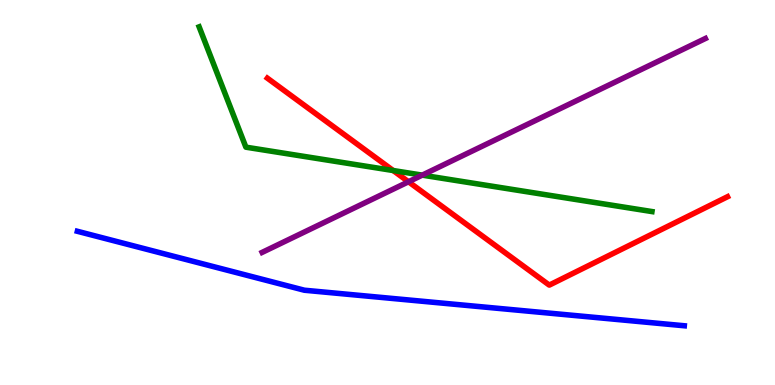[{'lines': ['blue', 'red'], 'intersections': []}, {'lines': ['green', 'red'], 'intersections': [{'x': 5.07, 'y': 5.57}]}, {'lines': ['purple', 'red'], 'intersections': [{'x': 5.27, 'y': 5.28}]}, {'lines': ['blue', 'green'], 'intersections': []}, {'lines': ['blue', 'purple'], 'intersections': []}, {'lines': ['green', 'purple'], 'intersections': [{'x': 5.45, 'y': 5.45}]}]